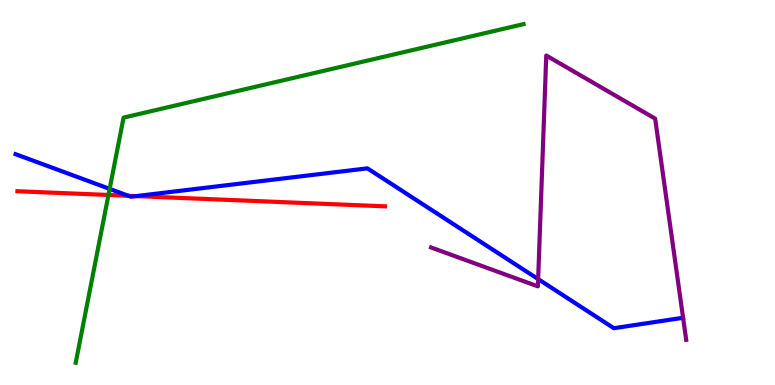[{'lines': ['blue', 'red'], 'intersections': [{'x': 1.66, 'y': 4.91}, {'x': 1.76, 'y': 4.91}]}, {'lines': ['green', 'red'], 'intersections': [{'x': 1.4, 'y': 4.94}]}, {'lines': ['purple', 'red'], 'intersections': []}, {'lines': ['blue', 'green'], 'intersections': [{'x': 1.41, 'y': 5.09}]}, {'lines': ['blue', 'purple'], 'intersections': [{'x': 6.94, 'y': 2.75}]}, {'lines': ['green', 'purple'], 'intersections': []}]